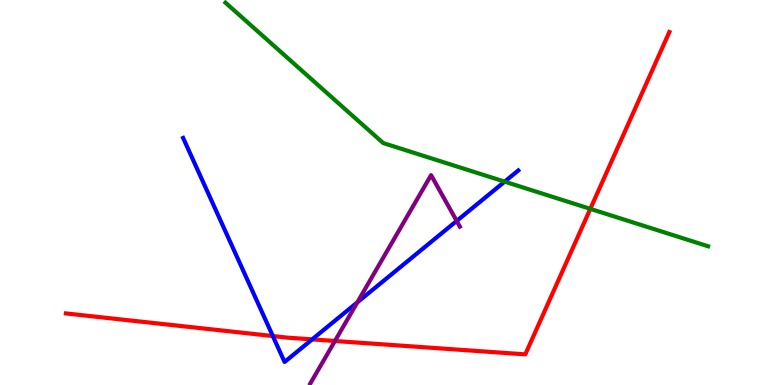[{'lines': ['blue', 'red'], 'intersections': [{'x': 3.52, 'y': 1.27}, {'x': 4.03, 'y': 1.18}]}, {'lines': ['green', 'red'], 'intersections': [{'x': 7.62, 'y': 4.58}]}, {'lines': ['purple', 'red'], 'intersections': [{'x': 4.32, 'y': 1.14}]}, {'lines': ['blue', 'green'], 'intersections': [{'x': 6.51, 'y': 5.28}]}, {'lines': ['blue', 'purple'], 'intersections': [{'x': 4.61, 'y': 2.15}, {'x': 5.89, 'y': 4.26}]}, {'lines': ['green', 'purple'], 'intersections': []}]